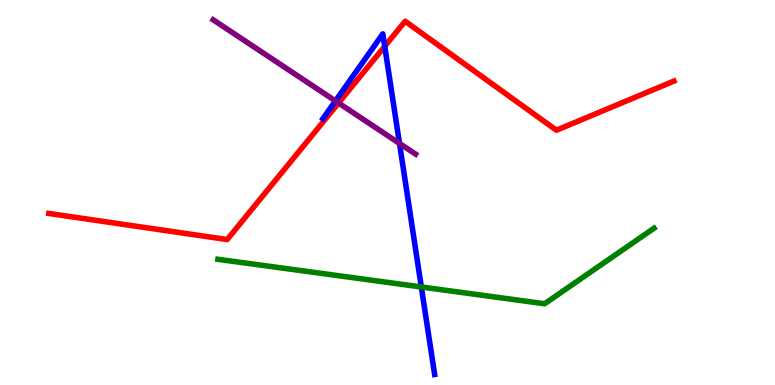[{'lines': ['blue', 'red'], 'intersections': [{'x': 4.96, 'y': 8.8}]}, {'lines': ['green', 'red'], 'intersections': []}, {'lines': ['purple', 'red'], 'intersections': [{'x': 4.37, 'y': 7.33}]}, {'lines': ['blue', 'green'], 'intersections': [{'x': 5.44, 'y': 2.55}]}, {'lines': ['blue', 'purple'], 'intersections': [{'x': 4.33, 'y': 7.38}, {'x': 5.15, 'y': 6.27}]}, {'lines': ['green', 'purple'], 'intersections': []}]